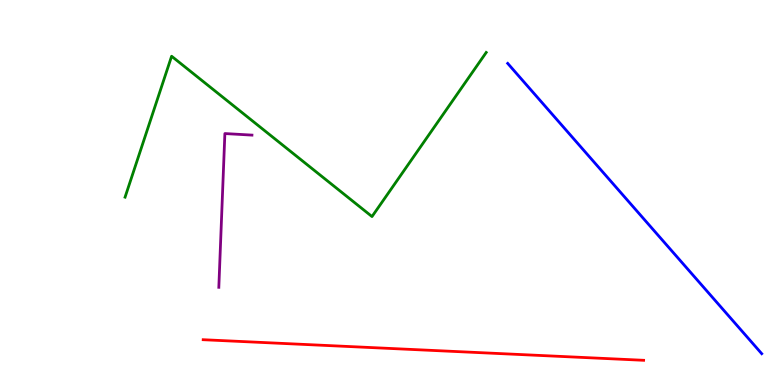[{'lines': ['blue', 'red'], 'intersections': []}, {'lines': ['green', 'red'], 'intersections': []}, {'lines': ['purple', 'red'], 'intersections': []}, {'lines': ['blue', 'green'], 'intersections': []}, {'lines': ['blue', 'purple'], 'intersections': []}, {'lines': ['green', 'purple'], 'intersections': []}]